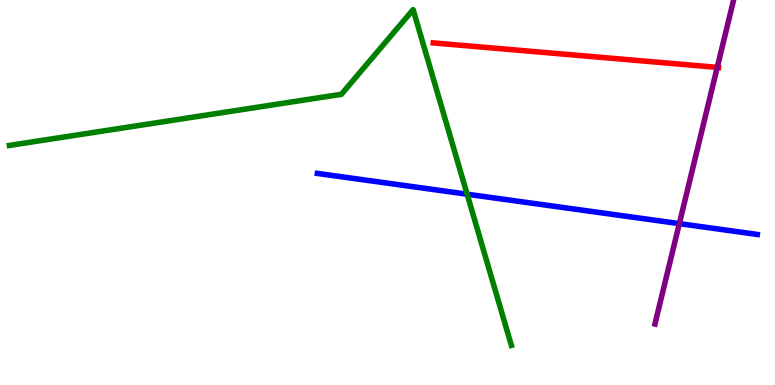[{'lines': ['blue', 'red'], 'intersections': []}, {'lines': ['green', 'red'], 'intersections': []}, {'lines': ['purple', 'red'], 'intersections': [{'x': 9.25, 'y': 8.25}]}, {'lines': ['blue', 'green'], 'intersections': [{'x': 6.03, 'y': 4.96}]}, {'lines': ['blue', 'purple'], 'intersections': [{'x': 8.77, 'y': 4.19}]}, {'lines': ['green', 'purple'], 'intersections': []}]